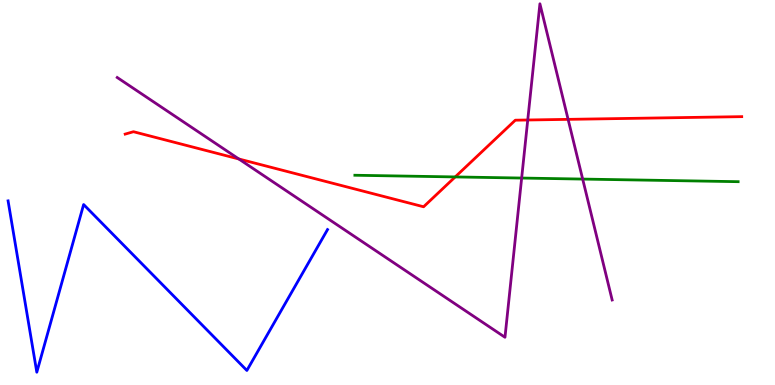[{'lines': ['blue', 'red'], 'intersections': []}, {'lines': ['green', 'red'], 'intersections': [{'x': 5.87, 'y': 5.4}]}, {'lines': ['purple', 'red'], 'intersections': [{'x': 3.08, 'y': 5.87}, {'x': 6.81, 'y': 6.88}, {'x': 7.33, 'y': 6.9}]}, {'lines': ['blue', 'green'], 'intersections': []}, {'lines': ['blue', 'purple'], 'intersections': []}, {'lines': ['green', 'purple'], 'intersections': [{'x': 6.73, 'y': 5.38}, {'x': 7.52, 'y': 5.35}]}]